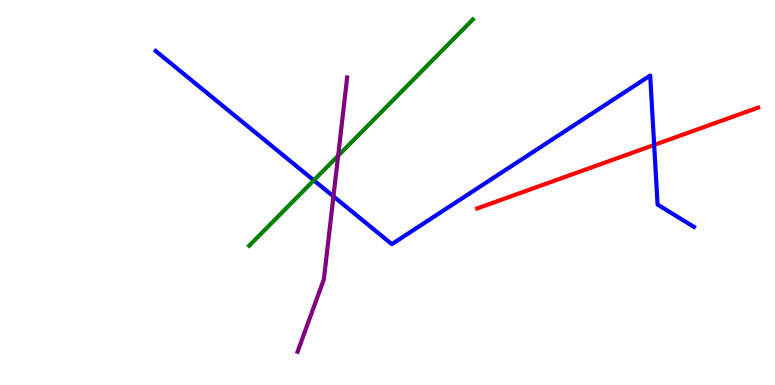[{'lines': ['blue', 'red'], 'intersections': [{'x': 8.44, 'y': 6.24}]}, {'lines': ['green', 'red'], 'intersections': []}, {'lines': ['purple', 'red'], 'intersections': []}, {'lines': ['blue', 'green'], 'intersections': [{'x': 4.05, 'y': 5.32}]}, {'lines': ['blue', 'purple'], 'intersections': [{'x': 4.3, 'y': 4.9}]}, {'lines': ['green', 'purple'], 'intersections': [{'x': 4.36, 'y': 5.96}]}]